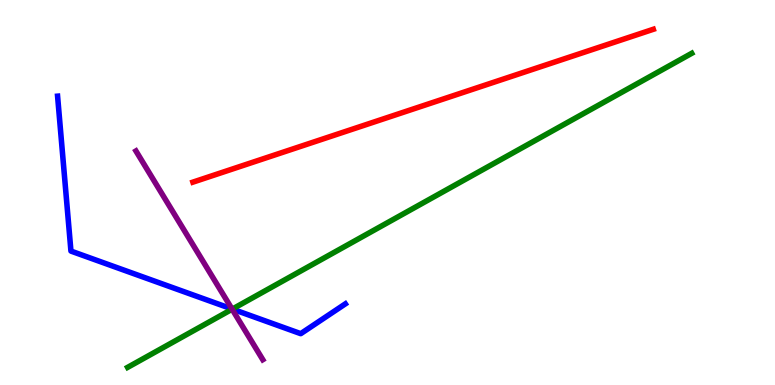[{'lines': ['blue', 'red'], 'intersections': []}, {'lines': ['green', 'red'], 'intersections': []}, {'lines': ['purple', 'red'], 'intersections': []}, {'lines': ['blue', 'green'], 'intersections': [{'x': 3.0, 'y': 1.97}]}, {'lines': ['blue', 'purple'], 'intersections': [{'x': 2.99, 'y': 1.98}]}, {'lines': ['green', 'purple'], 'intersections': [{'x': 2.99, 'y': 1.97}]}]